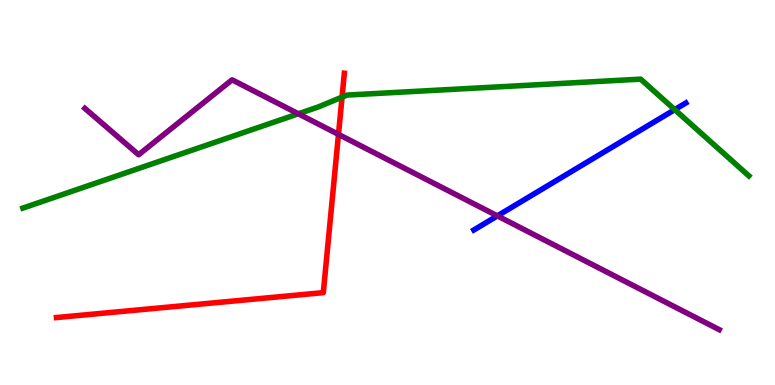[{'lines': ['blue', 'red'], 'intersections': []}, {'lines': ['green', 'red'], 'intersections': [{'x': 4.41, 'y': 7.48}]}, {'lines': ['purple', 'red'], 'intersections': [{'x': 4.37, 'y': 6.51}]}, {'lines': ['blue', 'green'], 'intersections': [{'x': 8.71, 'y': 7.15}]}, {'lines': ['blue', 'purple'], 'intersections': [{'x': 6.42, 'y': 4.39}]}, {'lines': ['green', 'purple'], 'intersections': [{'x': 3.85, 'y': 7.04}]}]